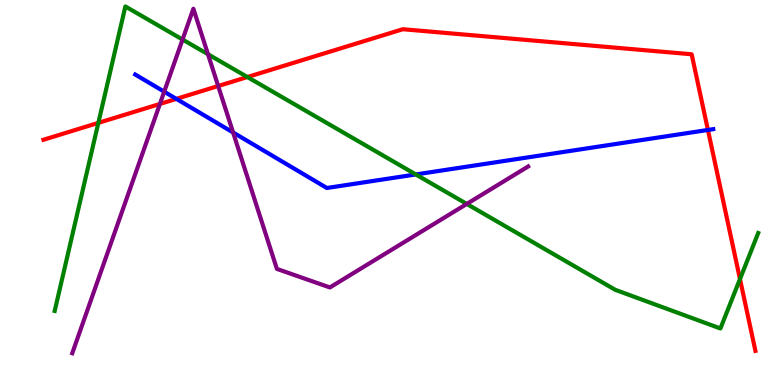[{'lines': ['blue', 'red'], 'intersections': [{'x': 2.28, 'y': 7.43}, {'x': 9.13, 'y': 6.62}]}, {'lines': ['green', 'red'], 'intersections': [{'x': 1.27, 'y': 6.81}, {'x': 3.19, 'y': 8.0}, {'x': 9.55, 'y': 2.75}]}, {'lines': ['purple', 'red'], 'intersections': [{'x': 2.06, 'y': 7.3}, {'x': 2.82, 'y': 7.77}]}, {'lines': ['blue', 'green'], 'intersections': [{'x': 5.37, 'y': 5.47}]}, {'lines': ['blue', 'purple'], 'intersections': [{'x': 2.12, 'y': 7.62}, {'x': 3.01, 'y': 6.56}]}, {'lines': ['green', 'purple'], 'intersections': [{'x': 2.36, 'y': 8.97}, {'x': 2.68, 'y': 8.59}, {'x': 6.02, 'y': 4.7}]}]